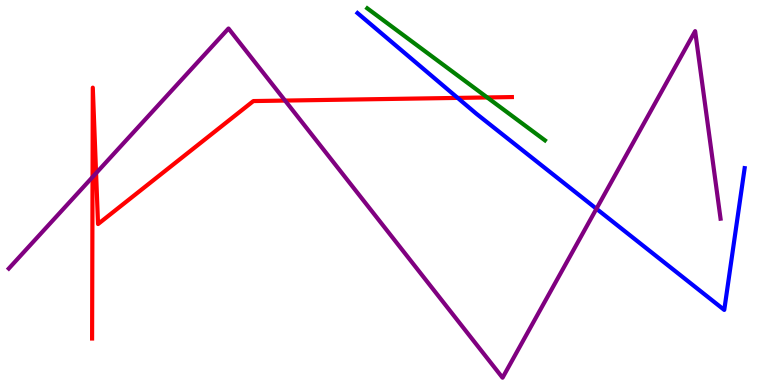[{'lines': ['blue', 'red'], 'intersections': [{'x': 5.91, 'y': 7.46}]}, {'lines': ['green', 'red'], 'intersections': [{'x': 6.29, 'y': 7.47}]}, {'lines': ['purple', 'red'], 'intersections': [{'x': 1.19, 'y': 5.4}, {'x': 1.24, 'y': 5.5}, {'x': 3.68, 'y': 7.39}]}, {'lines': ['blue', 'green'], 'intersections': []}, {'lines': ['blue', 'purple'], 'intersections': [{'x': 7.7, 'y': 4.58}]}, {'lines': ['green', 'purple'], 'intersections': []}]